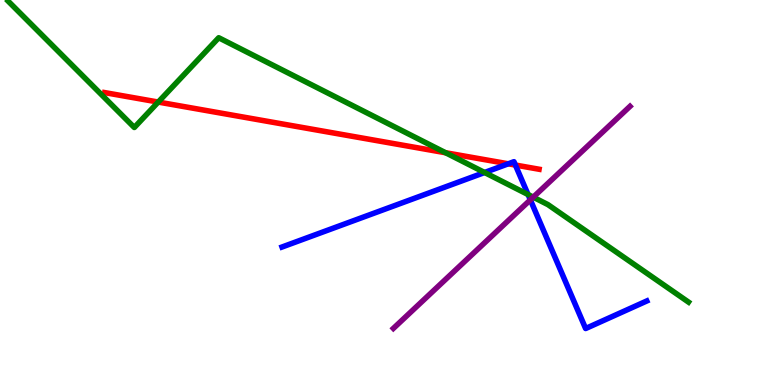[{'lines': ['blue', 'red'], 'intersections': [{'x': 6.56, 'y': 5.75}, {'x': 6.65, 'y': 5.71}]}, {'lines': ['green', 'red'], 'intersections': [{'x': 2.04, 'y': 7.35}, {'x': 5.75, 'y': 6.03}]}, {'lines': ['purple', 'red'], 'intersections': []}, {'lines': ['blue', 'green'], 'intersections': [{'x': 6.25, 'y': 5.52}, {'x': 6.81, 'y': 4.95}]}, {'lines': ['blue', 'purple'], 'intersections': [{'x': 6.84, 'y': 4.81}]}, {'lines': ['green', 'purple'], 'intersections': [{'x': 6.88, 'y': 4.88}]}]